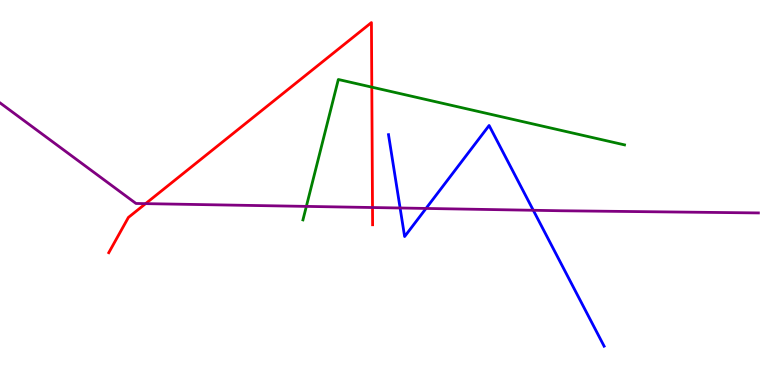[{'lines': ['blue', 'red'], 'intersections': []}, {'lines': ['green', 'red'], 'intersections': [{'x': 4.8, 'y': 7.74}]}, {'lines': ['purple', 'red'], 'intersections': [{'x': 1.88, 'y': 4.71}, {'x': 4.81, 'y': 4.61}]}, {'lines': ['blue', 'green'], 'intersections': []}, {'lines': ['blue', 'purple'], 'intersections': [{'x': 5.16, 'y': 4.6}, {'x': 5.5, 'y': 4.59}, {'x': 6.88, 'y': 4.54}]}, {'lines': ['green', 'purple'], 'intersections': [{'x': 3.95, 'y': 4.64}]}]